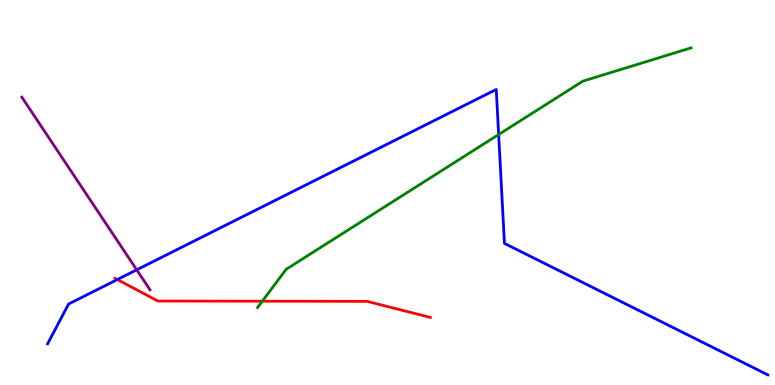[{'lines': ['blue', 'red'], 'intersections': [{'x': 1.51, 'y': 2.74}]}, {'lines': ['green', 'red'], 'intersections': [{'x': 3.38, 'y': 2.18}]}, {'lines': ['purple', 'red'], 'intersections': []}, {'lines': ['blue', 'green'], 'intersections': [{'x': 6.43, 'y': 6.51}]}, {'lines': ['blue', 'purple'], 'intersections': [{'x': 1.76, 'y': 2.99}]}, {'lines': ['green', 'purple'], 'intersections': []}]